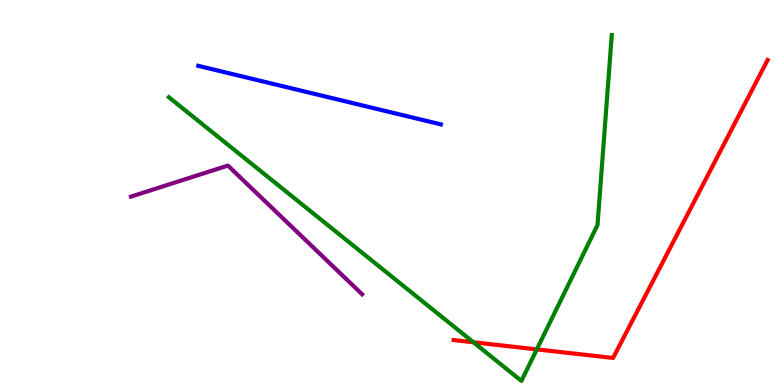[{'lines': ['blue', 'red'], 'intersections': []}, {'lines': ['green', 'red'], 'intersections': [{'x': 6.11, 'y': 1.11}, {'x': 6.93, 'y': 0.925}]}, {'lines': ['purple', 'red'], 'intersections': []}, {'lines': ['blue', 'green'], 'intersections': []}, {'lines': ['blue', 'purple'], 'intersections': []}, {'lines': ['green', 'purple'], 'intersections': []}]